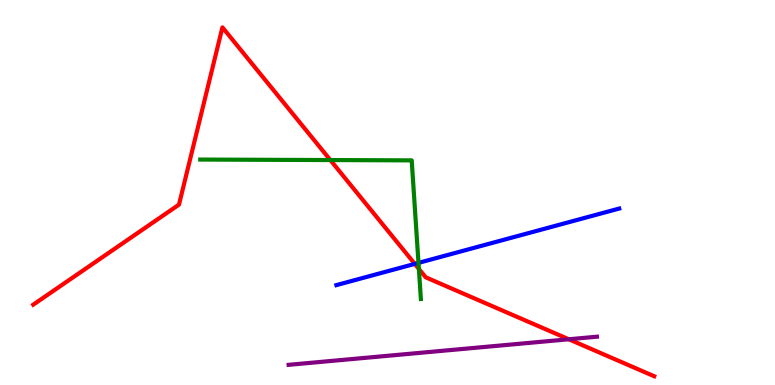[{'lines': ['blue', 'red'], 'intersections': [{'x': 5.35, 'y': 3.15}]}, {'lines': ['green', 'red'], 'intersections': [{'x': 4.26, 'y': 5.84}, {'x': 5.4, 'y': 3.02}]}, {'lines': ['purple', 'red'], 'intersections': [{'x': 7.34, 'y': 1.19}]}, {'lines': ['blue', 'green'], 'intersections': [{'x': 5.4, 'y': 3.17}]}, {'lines': ['blue', 'purple'], 'intersections': []}, {'lines': ['green', 'purple'], 'intersections': []}]